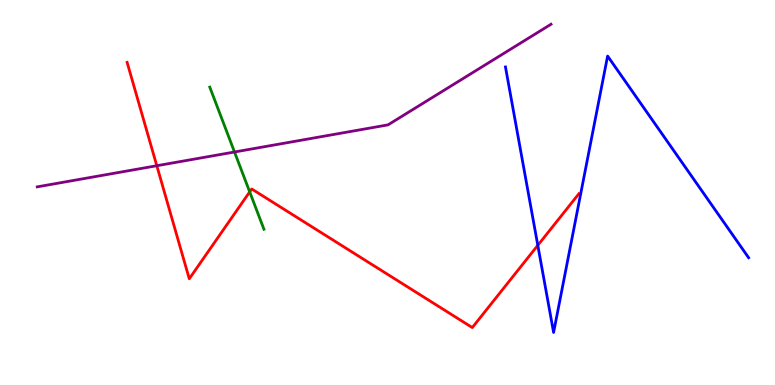[{'lines': ['blue', 'red'], 'intersections': [{'x': 6.94, 'y': 3.63}]}, {'lines': ['green', 'red'], 'intersections': [{'x': 3.22, 'y': 5.02}]}, {'lines': ['purple', 'red'], 'intersections': [{'x': 2.02, 'y': 5.7}]}, {'lines': ['blue', 'green'], 'intersections': []}, {'lines': ['blue', 'purple'], 'intersections': []}, {'lines': ['green', 'purple'], 'intersections': [{'x': 3.03, 'y': 6.05}]}]